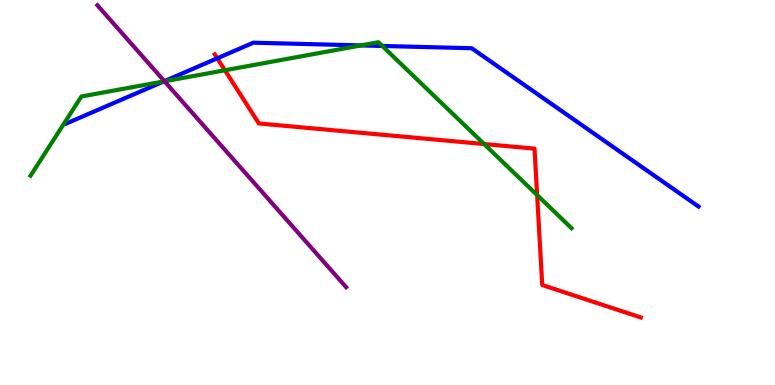[{'lines': ['blue', 'red'], 'intersections': [{'x': 2.8, 'y': 8.49}]}, {'lines': ['green', 'red'], 'intersections': [{'x': 2.9, 'y': 8.17}, {'x': 6.25, 'y': 6.26}, {'x': 6.93, 'y': 4.93}]}, {'lines': ['purple', 'red'], 'intersections': []}, {'lines': ['blue', 'green'], 'intersections': [{'x': 2.11, 'y': 7.88}, {'x': 4.66, 'y': 8.82}, {'x': 4.93, 'y': 8.81}]}, {'lines': ['blue', 'purple'], 'intersections': [{'x': 2.12, 'y': 7.89}]}, {'lines': ['green', 'purple'], 'intersections': [{'x': 2.12, 'y': 7.89}]}]